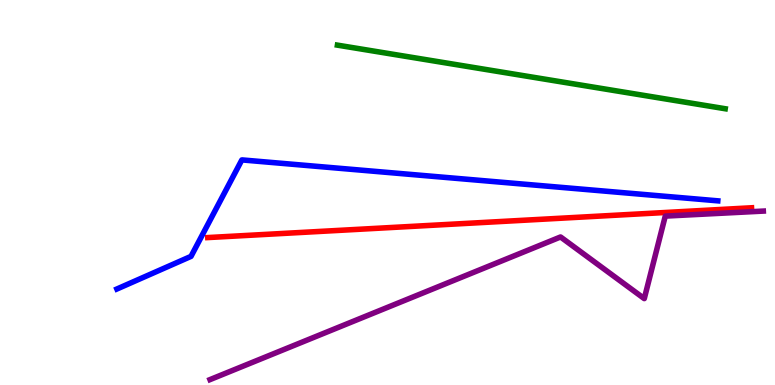[{'lines': ['blue', 'red'], 'intersections': []}, {'lines': ['green', 'red'], 'intersections': []}, {'lines': ['purple', 'red'], 'intersections': []}, {'lines': ['blue', 'green'], 'intersections': []}, {'lines': ['blue', 'purple'], 'intersections': []}, {'lines': ['green', 'purple'], 'intersections': []}]